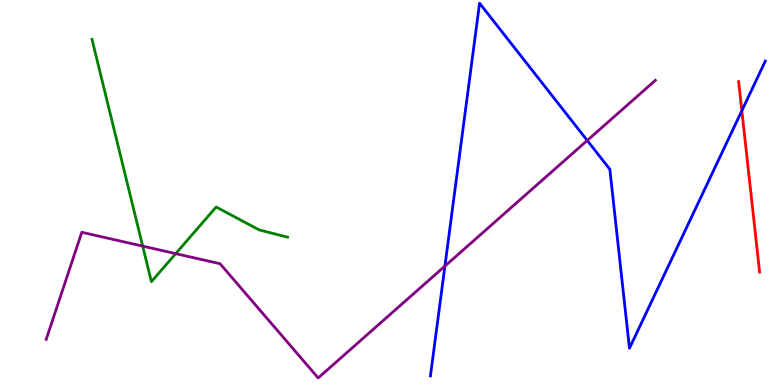[{'lines': ['blue', 'red'], 'intersections': [{'x': 9.57, 'y': 7.12}]}, {'lines': ['green', 'red'], 'intersections': []}, {'lines': ['purple', 'red'], 'intersections': []}, {'lines': ['blue', 'green'], 'intersections': []}, {'lines': ['blue', 'purple'], 'intersections': [{'x': 5.74, 'y': 3.09}, {'x': 7.58, 'y': 6.35}]}, {'lines': ['green', 'purple'], 'intersections': [{'x': 1.84, 'y': 3.61}, {'x': 2.27, 'y': 3.41}]}]